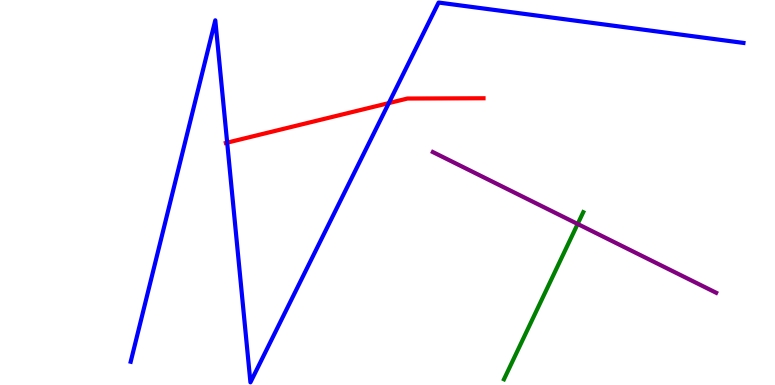[{'lines': ['blue', 'red'], 'intersections': [{'x': 2.93, 'y': 6.3}, {'x': 5.02, 'y': 7.32}]}, {'lines': ['green', 'red'], 'intersections': []}, {'lines': ['purple', 'red'], 'intersections': []}, {'lines': ['blue', 'green'], 'intersections': []}, {'lines': ['blue', 'purple'], 'intersections': []}, {'lines': ['green', 'purple'], 'intersections': [{'x': 7.45, 'y': 4.18}]}]